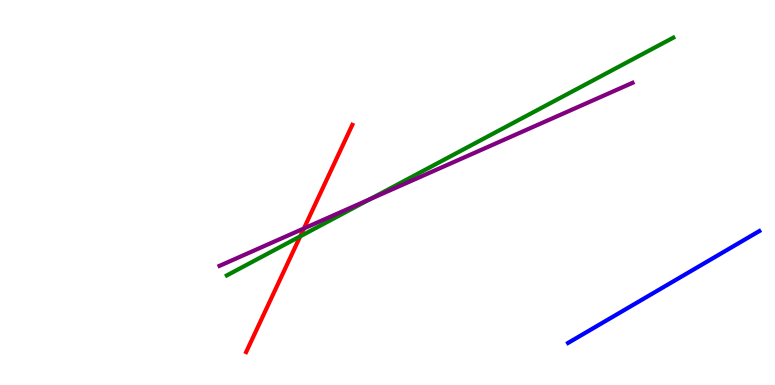[{'lines': ['blue', 'red'], 'intersections': []}, {'lines': ['green', 'red'], 'intersections': [{'x': 3.87, 'y': 3.86}]}, {'lines': ['purple', 'red'], 'intersections': [{'x': 3.92, 'y': 4.07}]}, {'lines': ['blue', 'green'], 'intersections': []}, {'lines': ['blue', 'purple'], 'intersections': []}, {'lines': ['green', 'purple'], 'intersections': [{'x': 4.78, 'y': 4.83}]}]